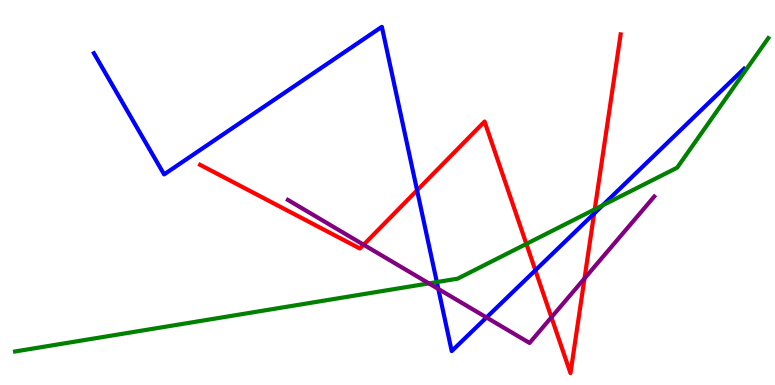[{'lines': ['blue', 'red'], 'intersections': [{'x': 5.38, 'y': 5.06}, {'x': 6.91, 'y': 2.98}, {'x': 7.67, 'y': 4.45}]}, {'lines': ['green', 'red'], 'intersections': [{'x': 6.79, 'y': 3.66}, {'x': 7.67, 'y': 4.56}]}, {'lines': ['purple', 'red'], 'intersections': [{'x': 4.69, 'y': 3.64}, {'x': 7.11, 'y': 1.76}, {'x': 7.54, 'y': 2.77}]}, {'lines': ['blue', 'green'], 'intersections': [{'x': 5.64, 'y': 2.67}, {'x': 7.78, 'y': 4.67}]}, {'lines': ['blue', 'purple'], 'intersections': [{'x': 5.66, 'y': 2.49}, {'x': 6.28, 'y': 1.75}]}, {'lines': ['green', 'purple'], 'intersections': [{'x': 5.53, 'y': 2.64}]}]